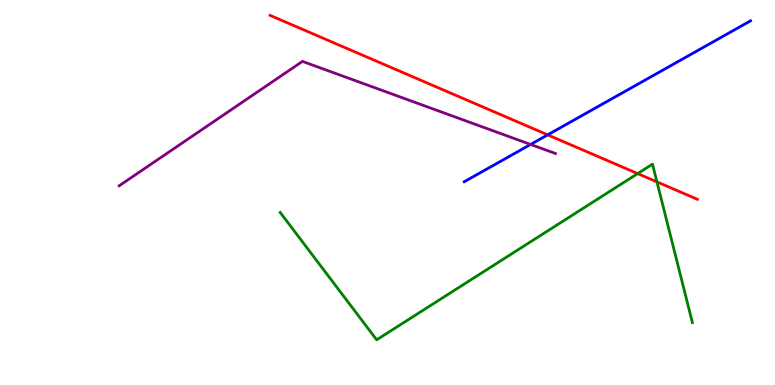[{'lines': ['blue', 'red'], 'intersections': [{'x': 7.07, 'y': 6.5}]}, {'lines': ['green', 'red'], 'intersections': [{'x': 8.23, 'y': 5.49}, {'x': 8.48, 'y': 5.28}]}, {'lines': ['purple', 'red'], 'intersections': []}, {'lines': ['blue', 'green'], 'intersections': []}, {'lines': ['blue', 'purple'], 'intersections': [{'x': 6.85, 'y': 6.25}]}, {'lines': ['green', 'purple'], 'intersections': []}]